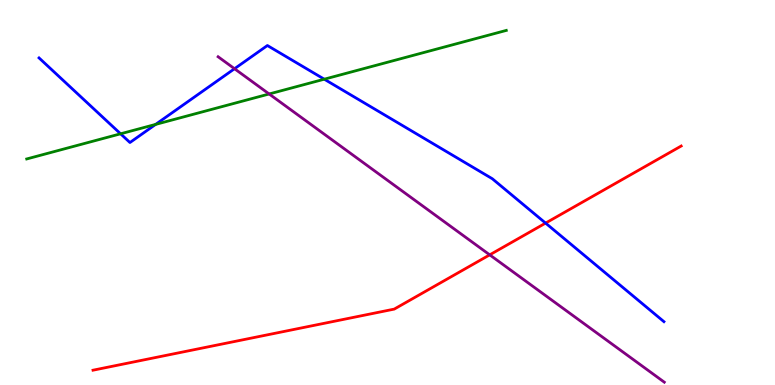[{'lines': ['blue', 'red'], 'intersections': [{'x': 7.04, 'y': 4.21}]}, {'lines': ['green', 'red'], 'intersections': []}, {'lines': ['purple', 'red'], 'intersections': [{'x': 6.32, 'y': 3.38}]}, {'lines': ['blue', 'green'], 'intersections': [{'x': 1.56, 'y': 6.52}, {'x': 2.01, 'y': 6.77}, {'x': 4.18, 'y': 7.94}]}, {'lines': ['blue', 'purple'], 'intersections': [{'x': 3.03, 'y': 8.21}]}, {'lines': ['green', 'purple'], 'intersections': [{'x': 3.47, 'y': 7.56}]}]